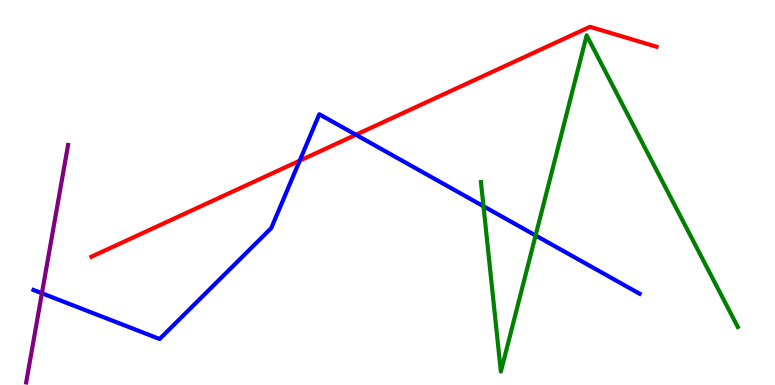[{'lines': ['blue', 'red'], 'intersections': [{'x': 3.87, 'y': 5.83}, {'x': 4.59, 'y': 6.5}]}, {'lines': ['green', 'red'], 'intersections': []}, {'lines': ['purple', 'red'], 'intersections': []}, {'lines': ['blue', 'green'], 'intersections': [{'x': 6.24, 'y': 4.64}, {'x': 6.91, 'y': 3.88}]}, {'lines': ['blue', 'purple'], 'intersections': [{'x': 0.541, 'y': 2.38}]}, {'lines': ['green', 'purple'], 'intersections': []}]